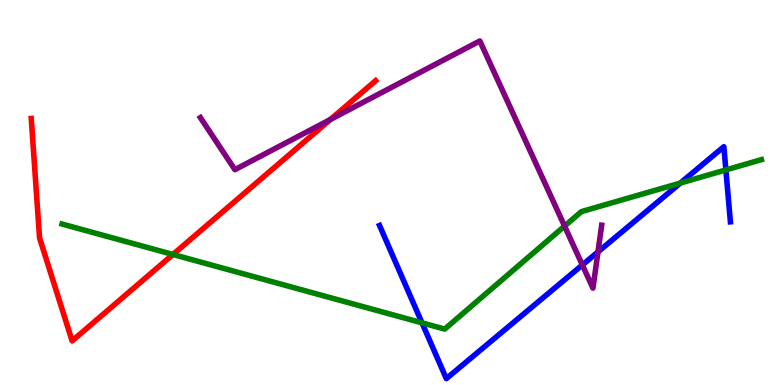[{'lines': ['blue', 'red'], 'intersections': []}, {'lines': ['green', 'red'], 'intersections': [{'x': 2.23, 'y': 3.39}]}, {'lines': ['purple', 'red'], 'intersections': [{'x': 4.26, 'y': 6.9}]}, {'lines': ['blue', 'green'], 'intersections': [{'x': 5.45, 'y': 1.61}, {'x': 8.78, 'y': 5.25}, {'x': 9.37, 'y': 5.59}]}, {'lines': ['blue', 'purple'], 'intersections': [{'x': 7.51, 'y': 3.12}, {'x': 7.72, 'y': 3.46}]}, {'lines': ['green', 'purple'], 'intersections': [{'x': 7.28, 'y': 4.13}]}]